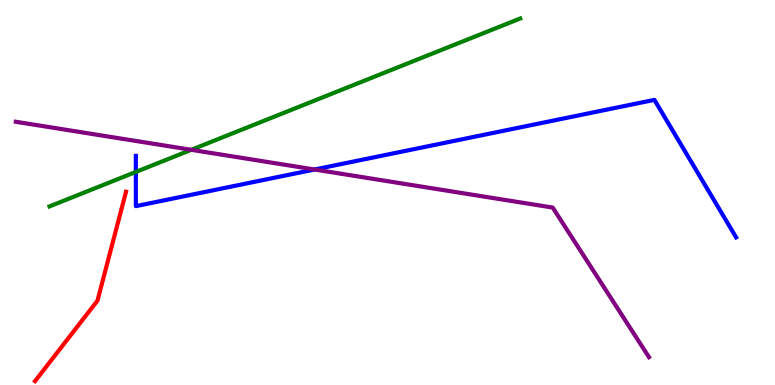[{'lines': ['blue', 'red'], 'intersections': []}, {'lines': ['green', 'red'], 'intersections': []}, {'lines': ['purple', 'red'], 'intersections': []}, {'lines': ['blue', 'green'], 'intersections': [{'x': 1.75, 'y': 5.53}]}, {'lines': ['blue', 'purple'], 'intersections': [{'x': 4.06, 'y': 5.6}]}, {'lines': ['green', 'purple'], 'intersections': [{'x': 2.47, 'y': 6.11}]}]